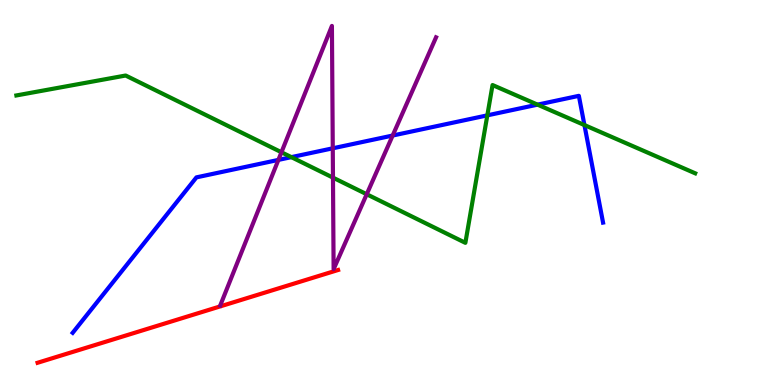[{'lines': ['blue', 'red'], 'intersections': []}, {'lines': ['green', 'red'], 'intersections': []}, {'lines': ['purple', 'red'], 'intersections': []}, {'lines': ['blue', 'green'], 'intersections': [{'x': 3.76, 'y': 5.92}, {'x': 6.29, 'y': 7.0}, {'x': 6.94, 'y': 7.28}, {'x': 7.54, 'y': 6.75}]}, {'lines': ['blue', 'purple'], 'intersections': [{'x': 3.59, 'y': 5.85}, {'x': 4.29, 'y': 6.15}, {'x': 5.07, 'y': 6.48}]}, {'lines': ['green', 'purple'], 'intersections': [{'x': 3.63, 'y': 6.05}, {'x': 4.3, 'y': 5.39}, {'x': 4.73, 'y': 4.95}]}]